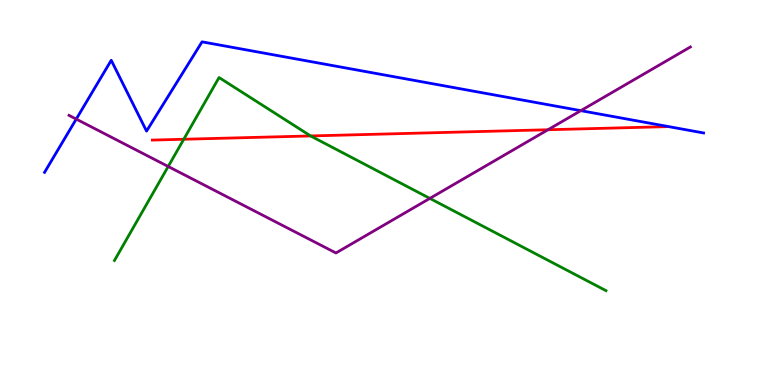[{'lines': ['blue', 'red'], 'intersections': []}, {'lines': ['green', 'red'], 'intersections': [{'x': 2.37, 'y': 6.38}, {'x': 4.01, 'y': 6.47}]}, {'lines': ['purple', 'red'], 'intersections': [{'x': 7.07, 'y': 6.63}]}, {'lines': ['blue', 'green'], 'intersections': []}, {'lines': ['blue', 'purple'], 'intersections': [{'x': 0.984, 'y': 6.91}, {'x': 7.49, 'y': 7.13}]}, {'lines': ['green', 'purple'], 'intersections': [{'x': 2.17, 'y': 5.68}, {'x': 5.55, 'y': 4.85}]}]